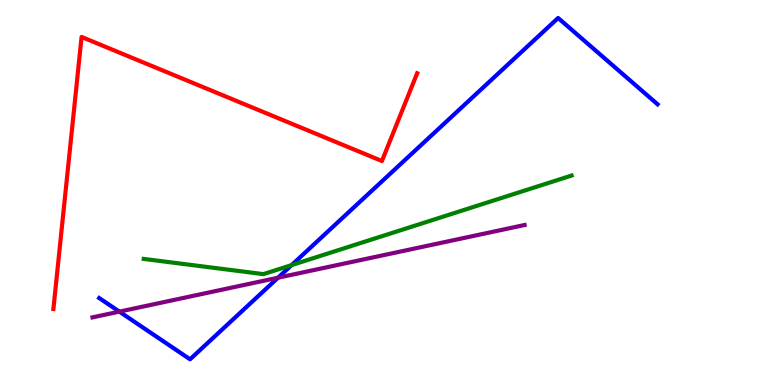[{'lines': ['blue', 'red'], 'intersections': []}, {'lines': ['green', 'red'], 'intersections': []}, {'lines': ['purple', 'red'], 'intersections': []}, {'lines': ['blue', 'green'], 'intersections': [{'x': 3.76, 'y': 3.11}]}, {'lines': ['blue', 'purple'], 'intersections': [{'x': 1.54, 'y': 1.91}, {'x': 3.59, 'y': 2.79}]}, {'lines': ['green', 'purple'], 'intersections': []}]